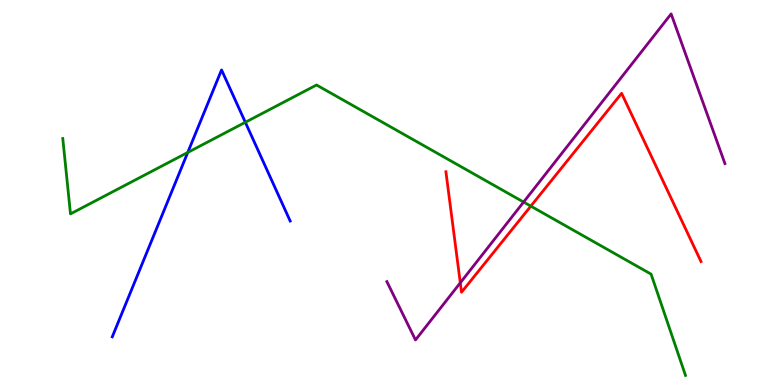[{'lines': ['blue', 'red'], 'intersections': []}, {'lines': ['green', 'red'], 'intersections': [{'x': 6.85, 'y': 4.65}]}, {'lines': ['purple', 'red'], 'intersections': [{'x': 5.94, 'y': 2.65}]}, {'lines': ['blue', 'green'], 'intersections': [{'x': 2.42, 'y': 6.04}, {'x': 3.17, 'y': 6.82}]}, {'lines': ['blue', 'purple'], 'intersections': []}, {'lines': ['green', 'purple'], 'intersections': [{'x': 6.76, 'y': 4.75}]}]